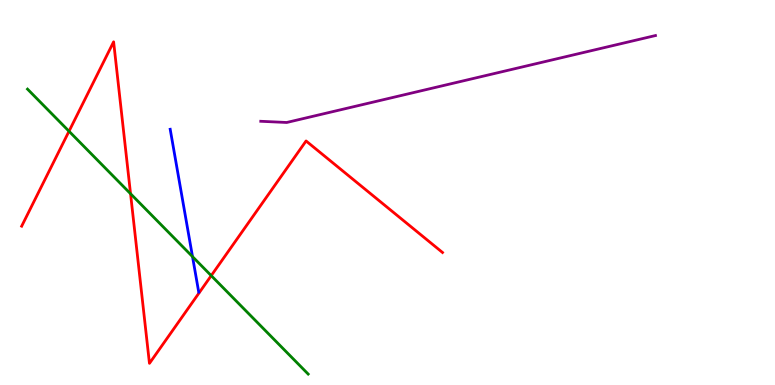[{'lines': ['blue', 'red'], 'intersections': []}, {'lines': ['green', 'red'], 'intersections': [{'x': 0.89, 'y': 6.59}, {'x': 1.68, 'y': 4.97}, {'x': 2.73, 'y': 2.84}]}, {'lines': ['purple', 'red'], 'intersections': []}, {'lines': ['blue', 'green'], 'intersections': [{'x': 2.48, 'y': 3.33}]}, {'lines': ['blue', 'purple'], 'intersections': []}, {'lines': ['green', 'purple'], 'intersections': []}]